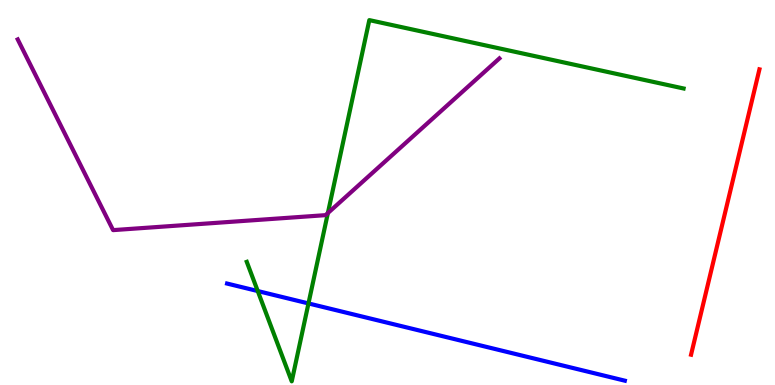[{'lines': ['blue', 'red'], 'intersections': []}, {'lines': ['green', 'red'], 'intersections': []}, {'lines': ['purple', 'red'], 'intersections': []}, {'lines': ['blue', 'green'], 'intersections': [{'x': 3.33, 'y': 2.44}, {'x': 3.98, 'y': 2.12}]}, {'lines': ['blue', 'purple'], 'intersections': []}, {'lines': ['green', 'purple'], 'intersections': [{'x': 4.23, 'y': 4.47}]}]